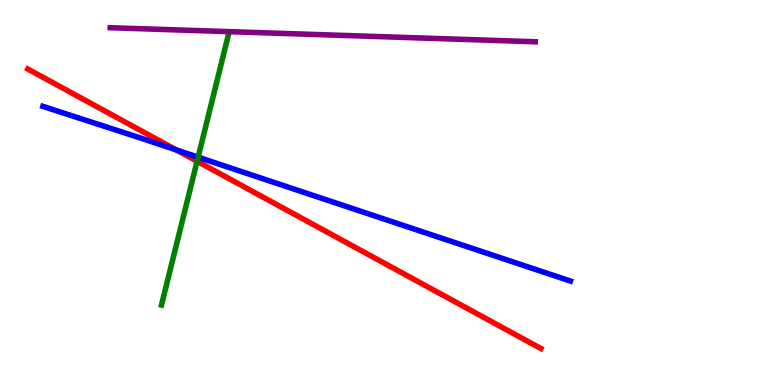[{'lines': ['blue', 'red'], 'intersections': [{'x': 2.27, 'y': 6.11}]}, {'lines': ['green', 'red'], 'intersections': [{'x': 2.54, 'y': 5.81}]}, {'lines': ['purple', 'red'], 'intersections': []}, {'lines': ['blue', 'green'], 'intersections': [{'x': 2.56, 'y': 5.92}]}, {'lines': ['blue', 'purple'], 'intersections': []}, {'lines': ['green', 'purple'], 'intersections': []}]